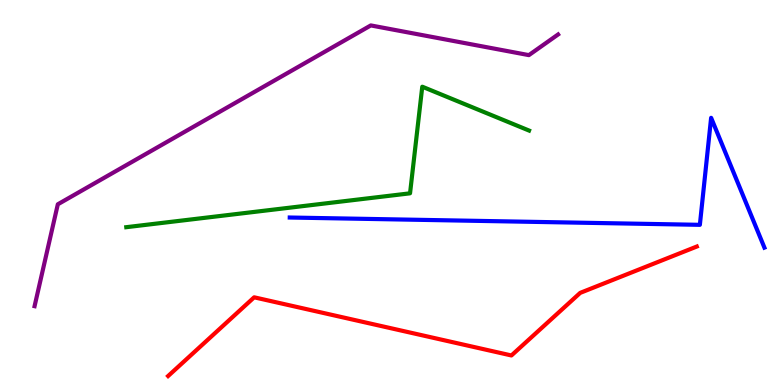[{'lines': ['blue', 'red'], 'intersections': []}, {'lines': ['green', 'red'], 'intersections': []}, {'lines': ['purple', 'red'], 'intersections': []}, {'lines': ['blue', 'green'], 'intersections': []}, {'lines': ['blue', 'purple'], 'intersections': []}, {'lines': ['green', 'purple'], 'intersections': []}]